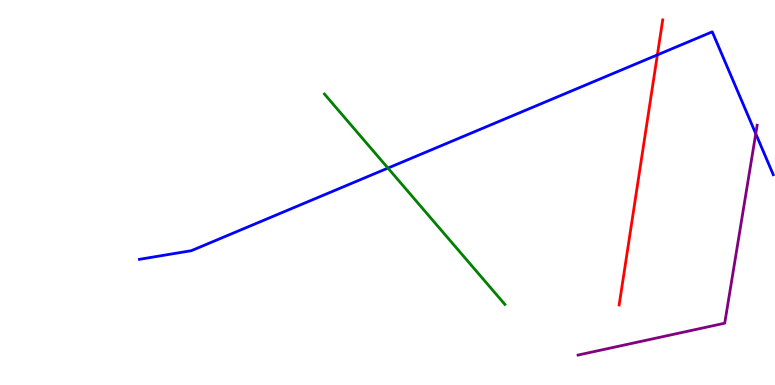[{'lines': ['blue', 'red'], 'intersections': [{'x': 8.48, 'y': 8.57}]}, {'lines': ['green', 'red'], 'intersections': []}, {'lines': ['purple', 'red'], 'intersections': []}, {'lines': ['blue', 'green'], 'intersections': [{'x': 5.01, 'y': 5.63}]}, {'lines': ['blue', 'purple'], 'intersections': [{'x': 9.75, 'y': 6.53}]}, {'lines': ['green', 'purple'], 'intersections': []}]